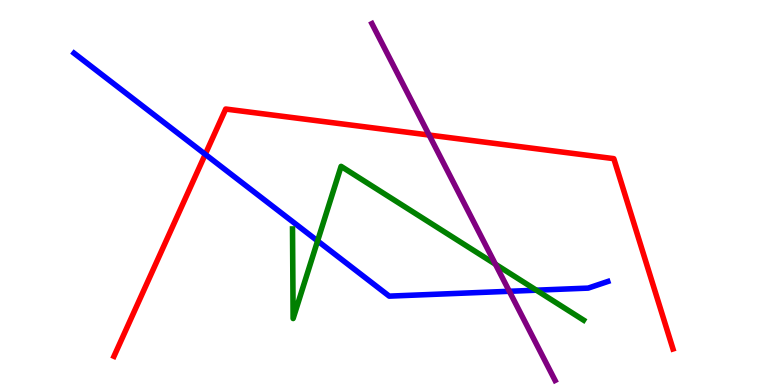[{'lines': ['blue', 'red'], 'intersections': [{'x': 2.65, 'y': 5.99}]}, {'lines': ['green', 'red'], 'intersections': []}, {'lines': ['purple', 'red'], 'intersections': [{'x': 5.54, 'y': 6.49}]}, {'lines': ['blue', 'green'], 'intersections': [{'x': 4.1, 'y': 3.74}, {'x': 6.92, 'y': 2.46}]}, {'lines': ['blue', 'purple'], 'intersections': [{'x': 6.57, 'y': 2.43}]}, {'lines': ['green', 'purple'], 'intersections': [{'x': 6.39, 'y': 3.14}]}]